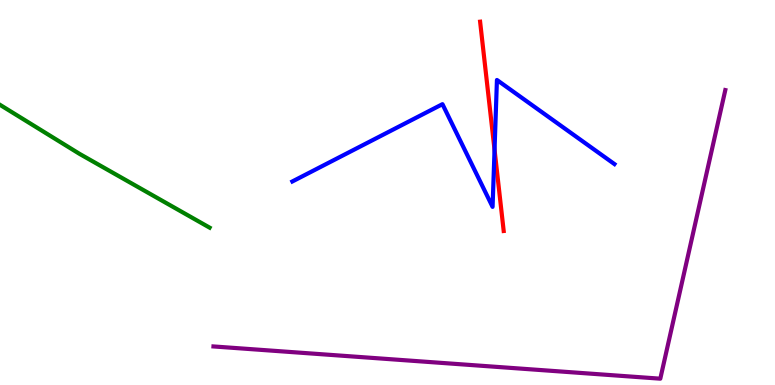[{'lines': ['blue', 'red'], 'intersections': [{'x': 6.38, 'y': 6.11}]}, {'lines': ['green', 'red'], 'intersections': []}, {'lines': ['purple', 'red'], 'intersections': []}, {'lines': ['blue', 'green'], 'intersections': []}, {'lines': ['blue', 'purple'], 'intersections': []}, {'lines': ['green', 'purple'], 'intersections': []}]